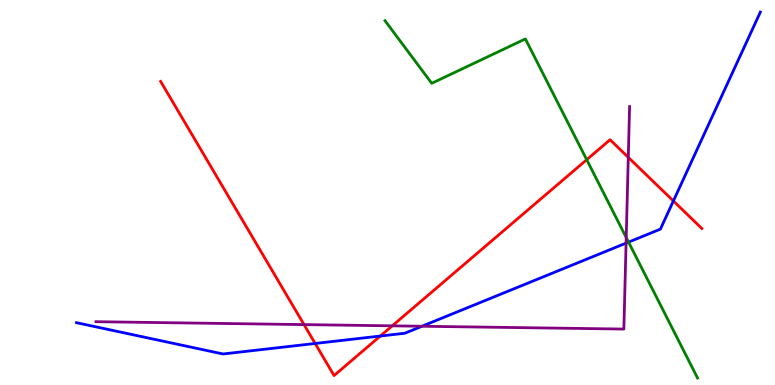[{'lines': ['blue', 'red'], 'intersections': [{'x': 4.07, 'y': 1.08}, {'x': 4.91, 'y': 1.27}, {'x': 8.69, 'y': 4.78}]}, {'lines': ['green', 'red'], 'intersections': [{'x': 7.57, 'y': 5.85}]}, {'lines': ['purple', 'red'], 'intersections': [{'x': 3.92, 'y': 1.57}, {'x': 5.06, 'y': 1.54}, {'x': 8.11, 'y': 5.91}]}, {'lines': ['blue', 'green'], 'intersections': [{'x': 8.11, 'y': 3.71}]}, {'lines': ['blue', 'purple'], 'intersections': [{'x': 5.44, 'y': 1.53}, {'x': 8.08, 'y': 3.69}]}, {'lines': ['green', 'purple'], 'intersections': [{'x': 8.08, 'y': 3.83}]}]